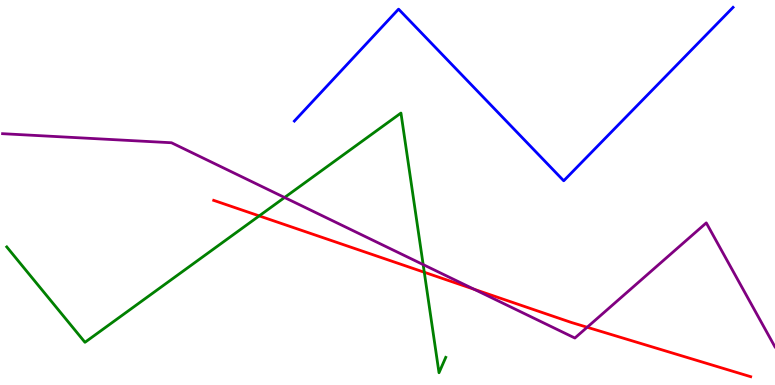[{'lines': ['blue', 'red'], 'intersections': []}, {'lines': ['green', 'red'], 'intersections': [{'x': 3.34, 'y': 4.39}, {'x': 5.47, 'y': 2.93}]}, {'lines': ['purple', 'red'], 'intersections': [{'x': 6.12, 'y': 2.49}, {'x': 7.58, 'y': 1.5}]}, {'lines': ['blue', 'green'], 'intersections': []}, {'lines': ['blue', 'purple'], 'intersections': []}, {'lines': ['green', 'purple'], 'intersections': [{'x': 3.67, 'y': 4.87}, {'x': 5.46, 'y': 3.13}]}]